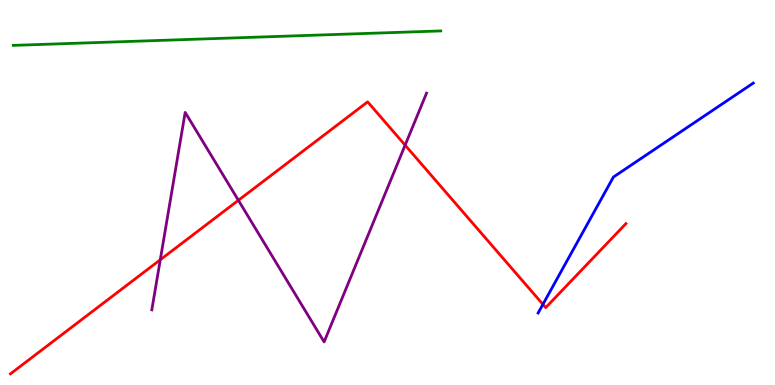[{'lines': ['blue', 'red'], 'intersections': [{'x': 7.01, 'y': 2.09}]}, {'lines': ['green', 'red'], 'intersections': []}, {'lines': ['purple', 'red'], 'intersections': [{'x': 2.07, 'y': 3.25}, {'x': 3.08, 'y': 4.8}, {'x': 5.23, 'y': 6.23}]}, {'lines': ['blue', 'green'], 'intersections': []}, {'lines': ['blue', 'purple'], 'intersections': []}, {'lines': ['green', 'purple'], 'intersections': []}]